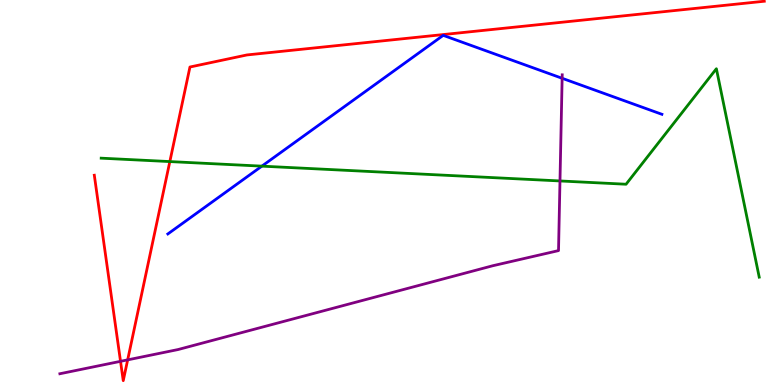[{'lines': ['blue', 'red'], 'intersections': []}, {'lines': ['green', 'red'], 'intersections': [{'x': 2.19, 'y': 5.8}]}, {'lines': ['purple', 'red'], 'intersections': [{'x': 1.56, 'y': 0.615}, {'x': 1.65, 'y': 0.653}]}, {'lines': ['blue', 'green'], 'intersections': [{'x': 3.38, 'y': 5.68}]}, {'lines': ['blue', 'purple'], 'intersections': [{'x': 7.25, 'y': 7.97}]}, {'lines': ['green', 'purple'], 'intersections': [{'x': 7.23, 'y': 5.3}]}]